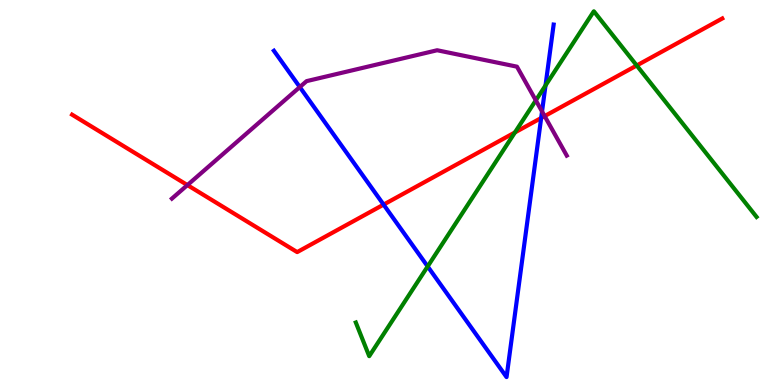[{'lines': ['blue', 'red'], 'intersections': [{'x': 4.95, 'y': 4.69}, {'x': 6.98, 'y': 6.93}]}, {'lines': ['green', 'red'], 'intersections': [{'x': 6.64, 'y': 6.56}, {'x': 8.22, 'y': 8.3}]}, {'lines': ['purple', 'red'], 'intersections': [{'x': 2.42, 'y': 5.19}, {'x': 7.03, 'y': 6.98}]}, {'lines': ['blue', 'green'], 'intersections': [{'x': 5.52, 'y': 3.08}, {'x': 7.04, 'y': 7.78}]}, {'lines': ['blue', 'purple'], 'intersections': [{'x': 3.87, 'y': 7.74}, {'x': 6.99, 'y': 7.11}]}, {'lines': ['green', 'purple'], 'intersections': [{'x': 6.91, 'y': 7.39}]}]